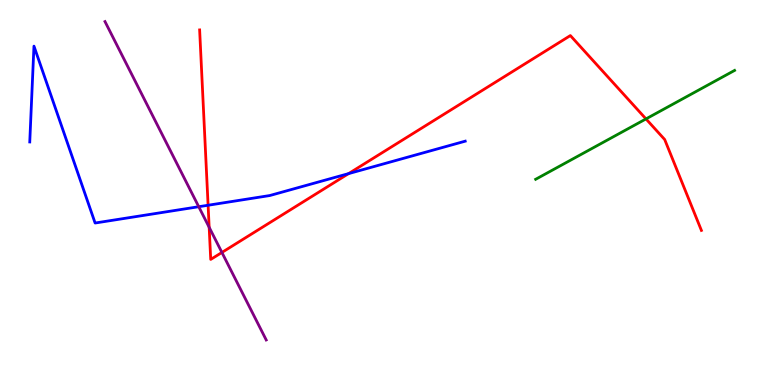[{'lines': ['blue', 'red'], 'intersections': [{'x': 2.69, 'y': 4.67}, {'x': 4.5, 'y': 5.49}]}, {'lines': ['green', 'red'], 'intersections': [{'x': 8.34, 'y': 6.91}]}, {'lines': ['purple', 'red'], 'intersections': [{'x': 2.7, 'y': 4.1}, {'x': 2.86, 'y': 3.44}]}, {'lines': ['blue', 'green'], 'intersections': []}, {'lines': ['blue', 'purple'], 'intersections': [{'x': 2.56, 'y': 4.63}]}, {'lines': ['green', 'purple'], 'intersections': []}]